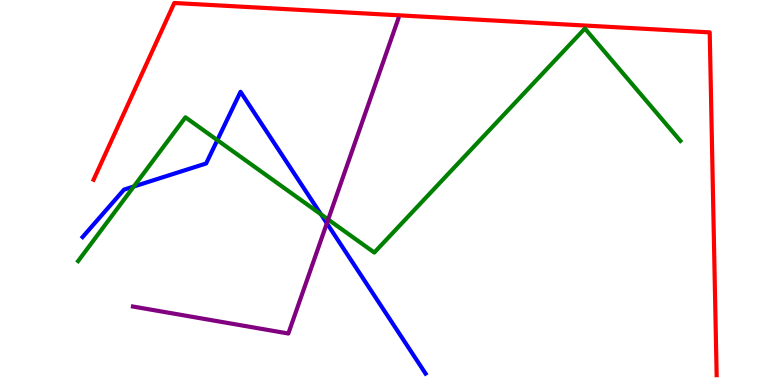[{'lines': ['blue', 'red'], 'intersections': []}, {'lines': ['green', 'red'], 'intersections': []}, {'lines': ['purple', 'red'], 'intersections': []}, {'lines': ['blue', 'green'], 'intersections': [{'x': 1.73, 'y': 5.16}, {'x': 2.8, 'y': 6.36}, {'x': 4.14, 'y': 4.43}]}, {'lines': ['blue', 'purple'], 'intersections': [{'x': 4.22, 'y': 4.2}]}, {'lines': ['green', 'purple'], 'intersections': [{'x': 4.23, 'y': 4.3}]}]